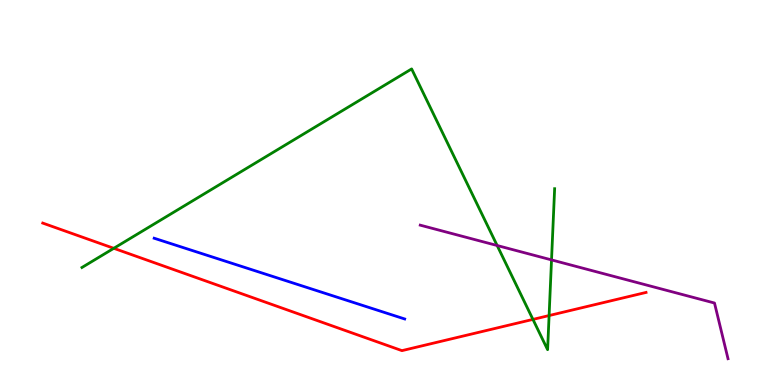[{'lines': ['blue', 'red'], 'intersections': []}, {'lines': ['green', 'red'], 'intersections': [{'x': 1.47, 'y': 3.55}, {'x': 6.88, 'y': 1.7}, {'x': 7.09, 'y': 1.8}]}, {'lines': ['purple', 'red'], 'intersections': []}, {'lines': ['blue', 'green'], 'intersections': []}, {'lines': ['blue', 'purple'], 'intersections': []}, {'lines': ['green', 'purple'], 'intersections': [{'x': 6.41, 'y': 3.62}, {'x': 7.12, 'y': 3.25}]}]